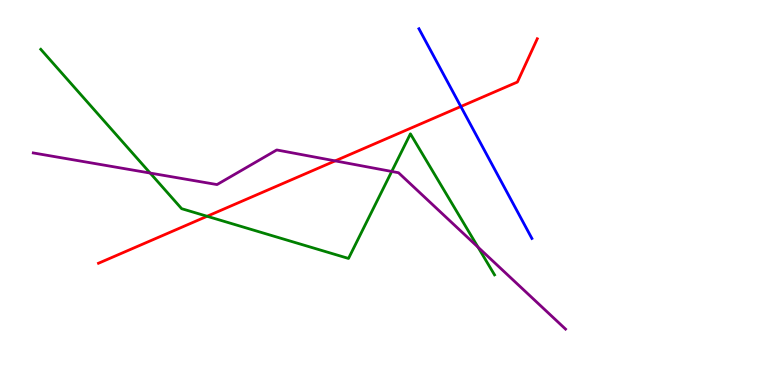[{'lines': ['blue', 'red'], 'intersections': [{'x': 5.95, 'y': 7.23}]}, {'lines': ['green', 'red'], 'intersections': [{'x': 2.67, 'y': 4.38}]}, {'lines': ['purple', 'red'], 'intersections': [{'x': 4.32, 'y': 5.82}]}, {'lines': ['blue', 'green'], 'intersections': []}, {'lines': ['blue', 'purple'], 'intersections': []}, {'lines': ['green', 'purple'], 'intersections': [{'x': 1.94, 'y': 5.51}, {'x': 5.05, 'y': 5.55}, {'x': 6.17, 'y': 3.58}]}]